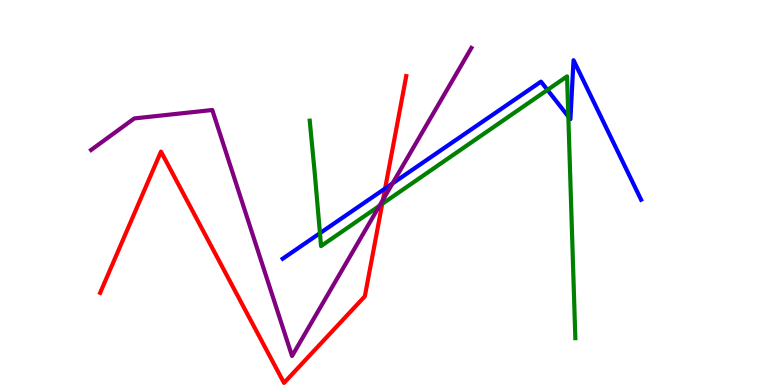[{'lines': ['blue', 'red'], 'intersections': [{'x': 4.97, 'y': 5.1}]}, {'lines': ['green', 'red'], 'intersections': [{'x': 4.93, 'y': 4.7}]}, {'lines': ['purple', 'red'], 'intersections': [{'x': 4.94, 'y': 4.81}]}, {'lines': ['blue', 'green'], 'intersections': [{'x': 4.13, 'y': 3.94}, {'x': 7.06, 'y': 7.66}, {'x': 7.33, 'y': 6.97}]}, {'lines': ['blue', 'purple'], 'intersections': [{'x': 5.06, 'y': 5.24}]}, {'lines': ['green', 'purple'], 'intersections': [{'x': 4.9, 'y': 4.66}]}]